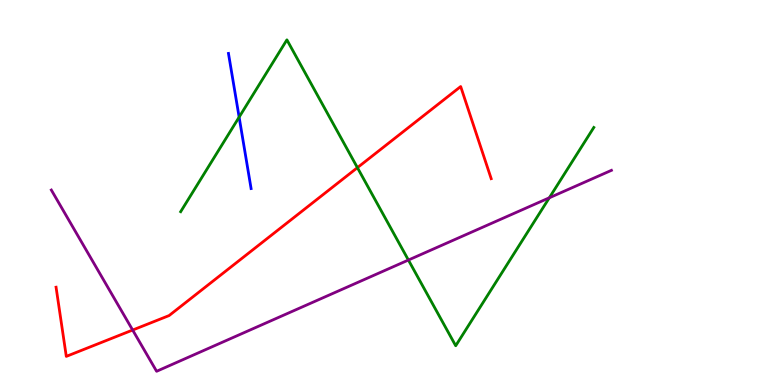[{'lines': ['blue', 'red'], 'intersections': []}, {'lines': ['green', 'red'], 'intersections': [{'x': 4.61, 'y': 5.65}]}, {'lines': ['purple', 'red'], 'intersections': [{'x': 1.71, 'y': 1.43}]}, {'lines': ['blue', 'green'], 'intersections': [{'x': 3.09, 'y': 6.96}]}, {'lines': ['blue', 'purple'], 'intersections': []}, {'lines': ['green', 'purple'], 'intersections': [{'x': 5.27, 'y': 3.25}, {'x': 7.09, 'y': 4.86}]}]